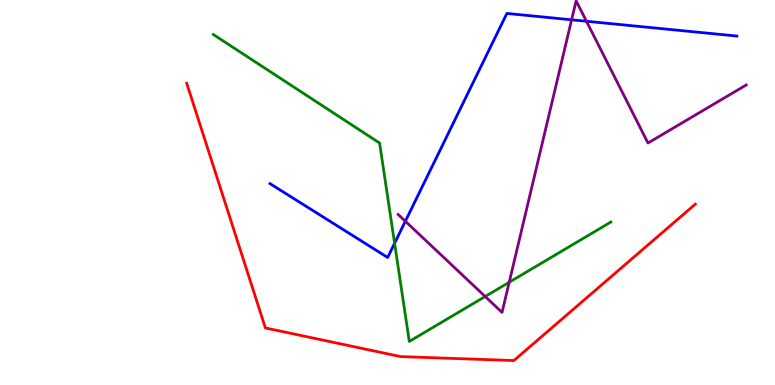[{'lines': ['blue', 'red'], 'intersections': []}, {'lines': ['green', 'red'], 'intersections': []}, {'lines': ['purple', 'red'], 'intersections': []}, {'lines': ['blue', 'green'], 'intersections': [{'x': 5.09, 'y': 3.68}]}, {'lines': ['blue', 'purple'], 'intersections': [{'x': 5.23, 'y': 4.25}, {'x': 7.38, 'y': 9.49}, {'x': 7.57, 'y': 9.45}]}, {'lines': ['green', 'purple'], 'intersections': [{'x': 6.26, 'y': 2.3}, {'x': 6.57, 'y': 2.67}]}]